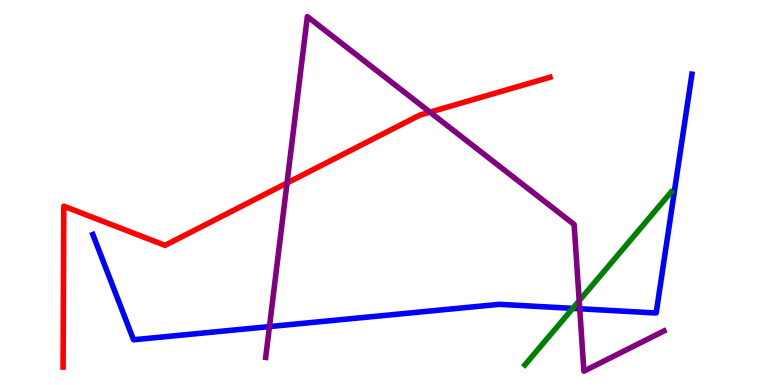[{'lines': ['blue', 'red'], 'intersections': []}, {'lines': ['green', 'red'], 'intersections': []}, {'lines': ['purple', 'red'], 'intersections': [{'x': 3.7, 'y': 5.25}, {'x': 5.55, 'y': 7.09}]}, {'lines': ['blue', 'green'], 'intersections': [{'x': 7.39, 'y': 1.99}]}, {'lines': ['blue', 'purple'], 'intersections': [{'x': 3.48, 'y': 1.52}, {'x': 7.48, 'y': 1.98}]}, {'lines': ['green', 'purple'], 'intersections': [{'x': 7.47, 'y': 2.19}]}]